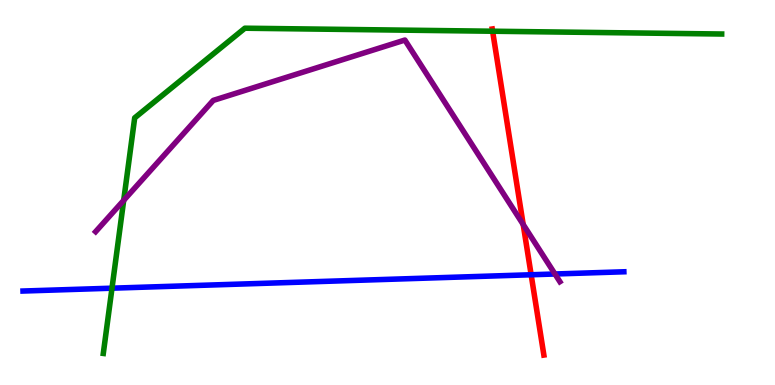[{'lines': ['blue', 'red'], 'intersections': [{'x': 6.85, 'y': 2.86}]}, {'lines': ['green', 'red'], 'intersections': [{'x': 6.36, 'y': 9.19}]}, {'lines': ['purple', 'red'], 'intersections': [{'x': 6.75, 'y': 4.17}]}, {'lines': ['blue', 'green'], 'intersections': [{'x': 1.45, 'y': 2.51}]}, {'lines': ['blue', 'purple'], 'intersections': [{'x': 7.16, 'y': 2.88}]}, {'lines': ['green', 'purple'], 'intersections': [{'x': 1.6, 'y': 4.8}]}]